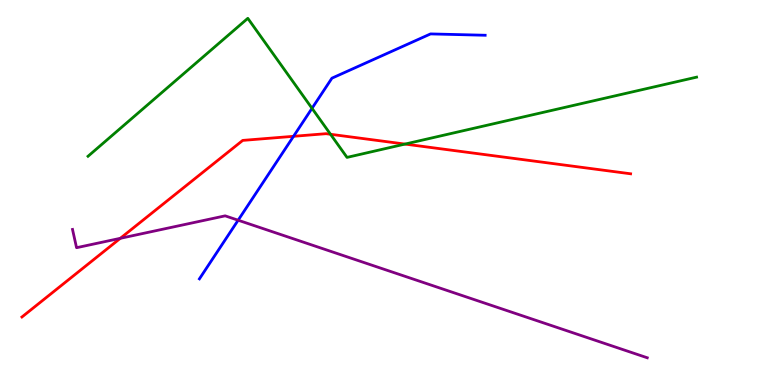[{'lines': ['blue', 'red'], 'intersections': [{'x': 3.79, 'y': 6.46}]}, {'lines': ['green', 'red'], 'intersections': [{'x': 4.26, 'y': 6.51}, {'x': 5.23, 'y': 6.26}]}, {'lines': ['purple', 'red'], 'intersections': [{'x': 1.55, 'y': 3.81}]}, {'lines': ['blue', 'green'], 'intersections': [{'x': 4.03, 'y': 7.19}]}, {'lines': ['blue', 'purple'], 'intersections': [{'x': 3.07, 'y': 4.28}]}, {'lines': ['green', 'purple'], 'intersections': []}]